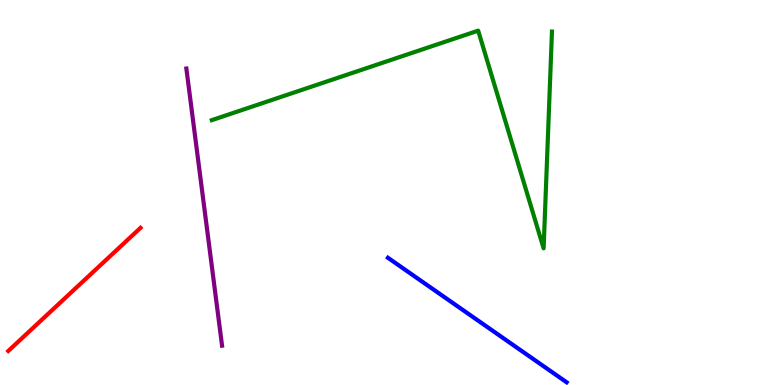[{'lines': ['blue', 'red'], 'intersections': []}, {'lines': ['green', 'red'], 'intersections': []}, {'lines': ['purple', 'red'], 'intersections': []}, {'lines': ['blue', 'green'], 'intersections': []}, {'lines': ['blue', 'purple'], 'intersections': []}, {'lines': ['green', 'purple'], 'intersections': []}]